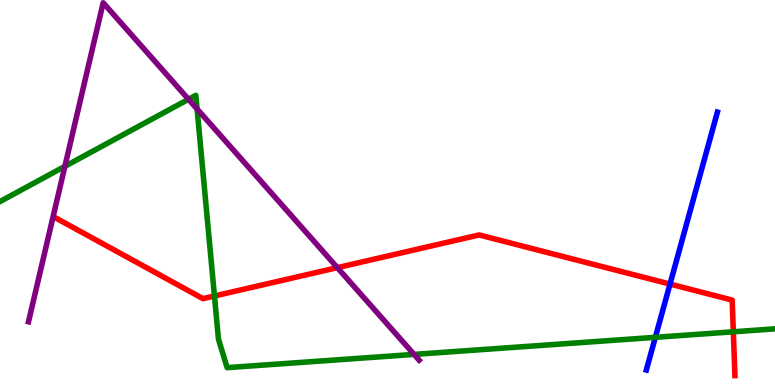[{'lines': ['blue', 'red'], 'intersections': [{'x': 8.65, 'y': 2.62}]}, {'lines': ['green', 'red'], 'intersections': [{'x': 2.77, 'y': 2.31}, {'x': 9.46, 'y': 1.38}]}, {'lines': ['purple', 'red'], 'intersections': [{'x': 4.35, 'y': 3.05}]}, {'lines': ['blue', 'green'], 'intersections': [{'x': 8.46, 'y': 1.24}]}, {'lines': ['blue', 'purple'], 'intersections': []}, {'lines': ['green', 'purple'], 'intersections': [{'x': 0.837, 'y': 5.68}, {'x': 2.43, 'y': 7.42}, {'x': 2.54, 'y': 7.17}, {'x': 5.34, 'y': 0.795}]}]